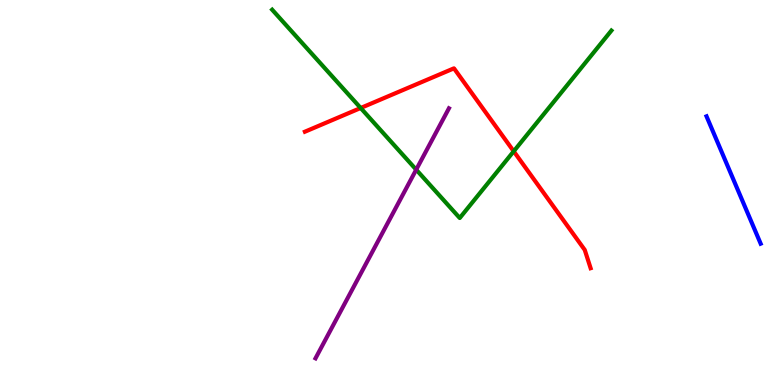[{'lines': ['blue', 'red'], 'intersections': []}, {'lines': ['green', 'red'], 'intersections': [{'x': 4.65, 'y': 7.19}, {'x': 6.63, 'y': 6.07}]}, {'lines': ['purple', 'red'], 'intersections': []}, {'lines': ['blue', 'green'], 'intersections': []}, {'lines': ['blue', 'purple'], 'intersections': []}, {'lines': ['green', 'purple'], 'intersections': [{'x': 5.37, 'y': 5.59}]}]